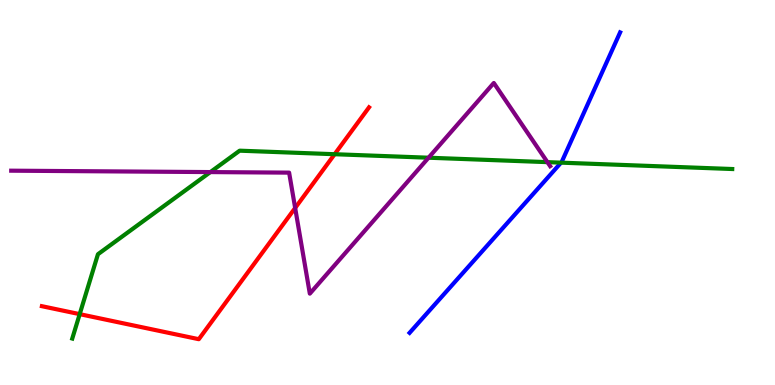[{'lines': ['blue', 'red'], 'intersections': []}, {'lines': ['green', 'red'], 'intersections': [{'x': 1.03, 'y': 1.84}, {'x': 4.32, 'y': 5.99}]}, {'lines': ['purple', 'red'], 'intersections': [{'x': 3.81, 'y': 4.6}]}, {'lines': ['blue', 'green'], 'intersections': [{'x': 7.24, 'y': 5.78}]}, {'lines': ['blue', 'purple'], 'intersections': []}, {'lines': ['green', 'purple'], 'intersections': [{'x': 2.71, 'y': 5.53}, {'x': 5.53, 'y': 5.9}, {'x': 7.06, 'y': 5.79}]}]